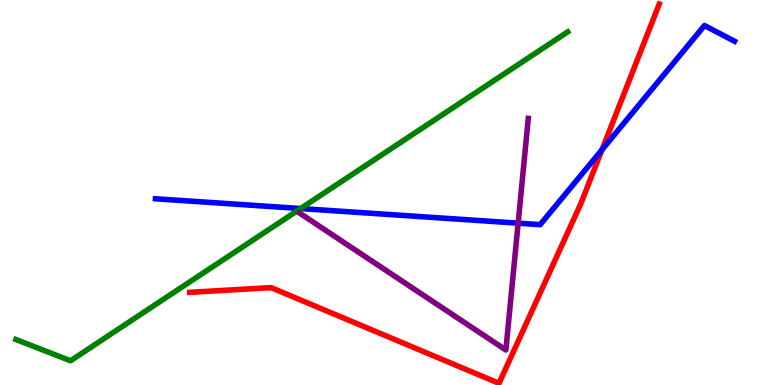[{'lines': ['blue', 'red'], 'intersections': [{'x': 7.77, 'y': 6.11}]}, {'lines': ['green', 'red'], 'intersections': []}, {'lines': ['purple', 'red'], 'intersections': []}, {'lines': ['blue', 'green'], 'intersections': [{'x': 3.88, 'y': 4.58}]}, {'lines': ['blue', 'purple'], 'intersections': [{'x': 6.69, 'y': 4.2}]}, {'lines': ['green', 'purple'], 'intersections': []}]